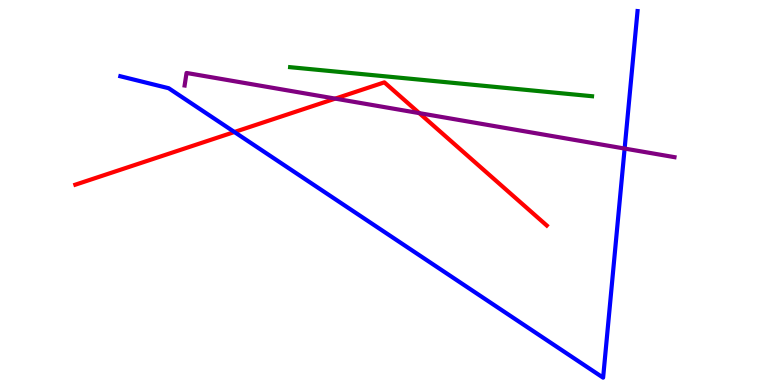[{'lines': ['blue', 'red'], 'intersections': [{'x': 3.02, 'y': 6.57}]}, {'lines': ['green', 'red'], 'intersections': []}, {'lines': ['purple', 'red'], 'intersections': [{'x': 4.33, 'y': 7.44}, {'x': 5.41, 'y': 7.06}]}, {'lines': ['blue', 'green'], 'intersections': []}, {'lines': ['blue', 'purple'], 'intersections': [{'x': 8.06, 'y': 6.14}]}, {'lines': ['green', 'purple'], 'intersections': []}]